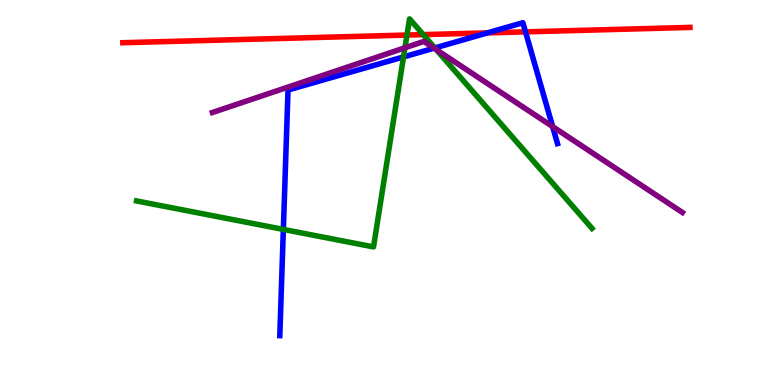[{'lines': ['blue', 'red'], 'intersections': [{'x': 6.29, 'y': 9.15}, {'x': 6.78, 'y': 9.17}]}, {'lines': ['green', 'red'], 'intersections': [{'x': 5.25, 'y': 9.09}, {'x': 5.46, 'y': 9.1}]}, {'lines': ['purple', 'red'], 'intersections': []}, {'lines': ['blue', 'green'], 'intersections': [{'x': 3.66, 'y': 4.04}, {'x': 5.21, 'y': 8.52}, {'x': 5.61, 'y': 8.75}]}, {'lines': ['blue', 'purple'], 'intersections': [{'x': 5.6, 'y': 8.75}, {'x': 7.13, 'y': 6.71}]}, {'lines': ['green', 'purple'], 'intersections': [{'x': 5.23, 'y': 8.76}, {'x': 5.63, 'y': 8.71}]}]